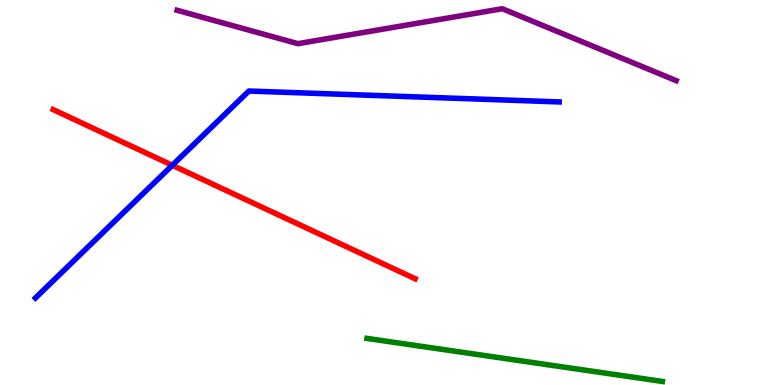[{'lines': ['blue', 'red'], 'intersections': [{'x': 2.22, 'y': 5.71}]}, {'lines': ['green', 'red'], 'intersections': []}, {'lines': ['purple', 'red'], 'intersections': []}, {'lines': ['blue', 'green'], 'intersections': []}, {'lines': ['blue', 'purple'], 'intersections': []}, {'lines': ['green', 'purple'], 'intersections': []}]